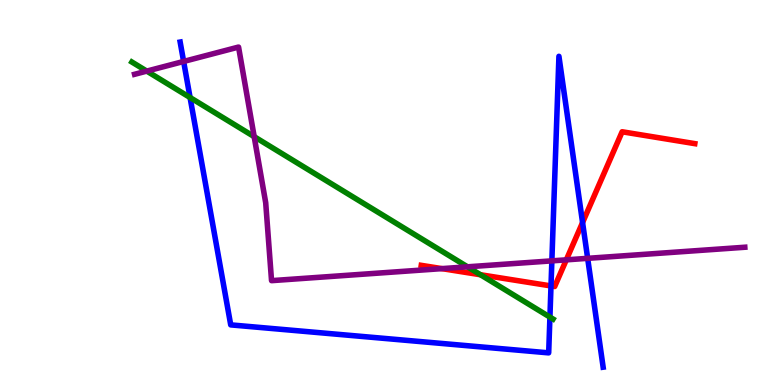[{'lines': ['blue', 'red'], 'intersections': [{'x': 7.11, 'y': 2.57}, {'x': 7.52, 'y': 4.22}]}, {'lines': ['green', 'red'], 'intersections': [{'x': 6.2, 'y': 2.86}]}, {'lines': ['purple', 'red'], 'intersections': [{'x': 5.7, 'y': 3.02}, {'x': 7.31, 'y': 3.25}]}, {'lines': ['blue', 'green'], 'intersections': [{'x': 2.45, 'y': 7.47}, {'x': 7.1, 'y': 1.76}]}, {'lines': ['blue', 'purple'], 'intersections': [{'x': 2.37, 'y': 8.4}, {'x': 7.12, 'y': 3.22}, {'x': 7.58, 'y': 3.29}]}, {'lines': ['green', 'purple'], 'intersections': [{'x': 1.89, 'y': 8.15}, {'x': 3.28, 'y': 6.45}, {'x': 6.03, 'y': 3.07}]}]